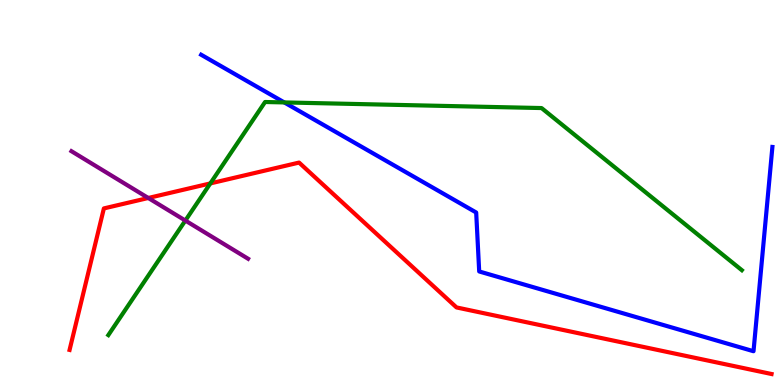[{'lines': ['blue', 'red'], 'intersections': []}, {'lines': ['green', 'red'], 'intersections': [{'x': 2.71, 'y': 5.24}]}, {'lines': ['purple', 'red'], 'intersections': [{'x': 1.91, 'y': 4.86}]}, {'lines': ['blue', 'green'], 'intersections': [{'x': 3.67, 'y': 7.34}]}, {'lines': ['blue', 'purple'], 'intersections': []}, {'lines': ['green', 'purple'], 'intersections': [{'x': 2.39, 'y': 4.27}]}]